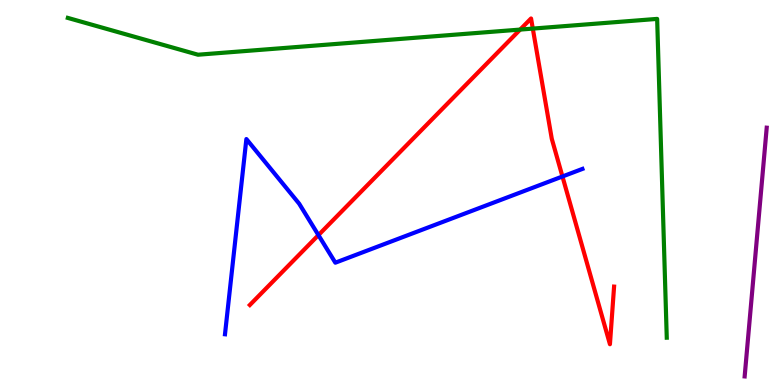[{'lines': ['blue', 'red'], 'intersections': [{'x': 4.11, 'y': 3.89}, {'x': 7.26, 'y': 5.42}]}, {'lines': ['green', 'red'], 'intersections': [{'x': 6.71, 'y': 9.23}, {'x': 6.87, 'y': 9.26}]}, {'lines': ['purple', 'red'], 'intersections': []}, {'lines': ['blue', 'green'], 'intersections': []}, {'lines': ['blue', 'purple'], 'intersections': []}, {'lines': ['green', 'purple'], 'intersections': []}]